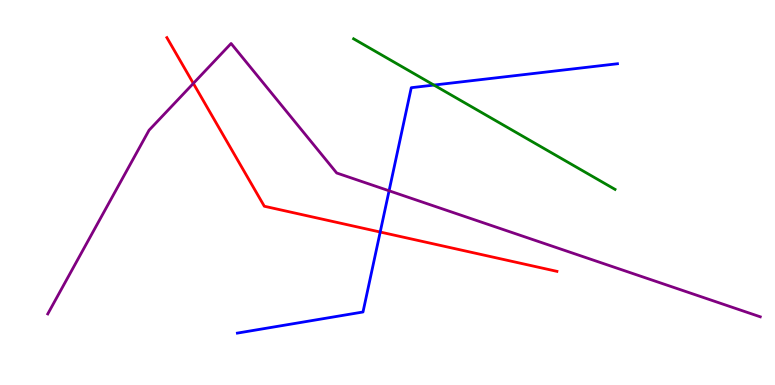[{'lines': ['blue', 'red'], 'intersections': [{'x': 4.91, 'y': 3.97}]}, {'lines': ['green', 'red'], 'intersections': []}, {'lines': ['purple', 'red'], 'intersections': [{'x': 2.49, 'y': 7.83}]}, {'lines': ['blue', 'green'], 'intersections': [{'x': 5.6, 'y': 7.79}]}, {'lines': ['blue', 'purple'], 'intersections': [{'x': 5.02, 'y': 5.04}]}, {'lines': ['green', 'purple'], 'intersections': []}]